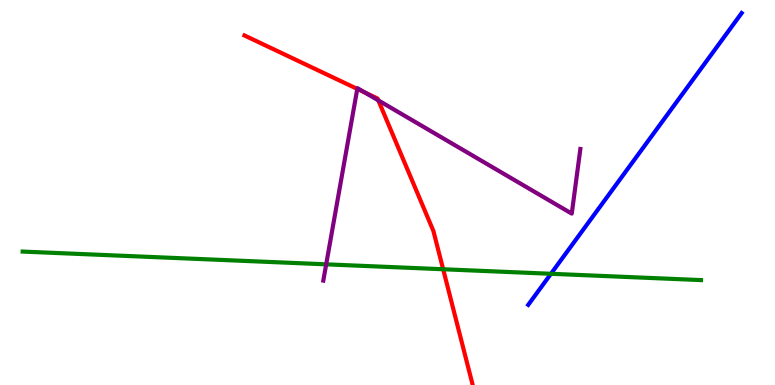[{'lines': ['blue', 'red'], 'intersections': []}, {'lines': ['green', 'red'], 'intersections': [{'x': 5.72, 'y': 3.01}]}, {'lines': ['purple', 'red'], 'intersections': [{'x': 4.61, 'y': 7.69}, {'x': 4.71, 'y': 7.6}, {'x': 4.88, 'y': 7.39}]}, {'lines': ['blue', 'green'], 'intersections': [{'x': 7.11, 'y': 2.89}]}, {'lines': ['blue', 'purple'], 'intersections': []}, {'lines': ['green', 'purple'], 'intersections': [{'x': 4.21, 'y': 3.13}]}]